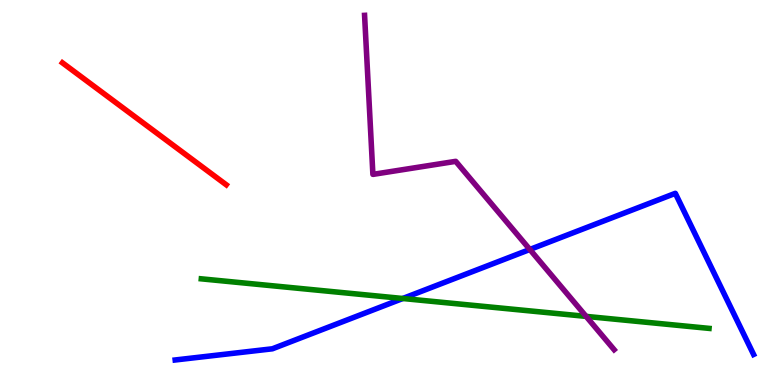[{'lines': ['blue', 'red'], 'intersections': []}, {'lines': ['green', 'red'], 'intersections': []}, {'lines': ['purple', 'red'], 'intersections': []}, {'lines': ['blue', 'green'], 'intersections': [{'x': 5.2, 'y': 2.25}]}, {'lines': ['blue', 'purple'], 'intersections': [{'x': 6.84, 'y': 3.52}]}, {'lines': ['green', 'purple'], 'intersections': [{'x': 7.56, 'y': 1.78}]}]